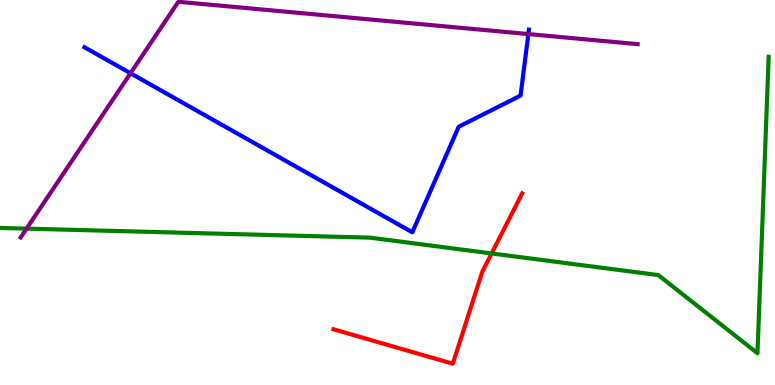[{'lines': ['blue', 'red'], 'intersections': []}, {'lines': ['green', 'red'], 'intersections': [{'x': 6.34, 'y': 3.42}]}, {'lines': ['purple', 'red'], 'intersections': []}, {'lines': ['blue', 'green'], 'intersections': []}, {'lines': ['blue', 'purple'], 'intersections': [{'x': 1.68, 'y': 8.1}, {'x': 6.82, 'y': 9.12}]}, {'lines': ['green', 'purple'], 'intersections': [{'x': 0.343, 'y': 4.06}]}]